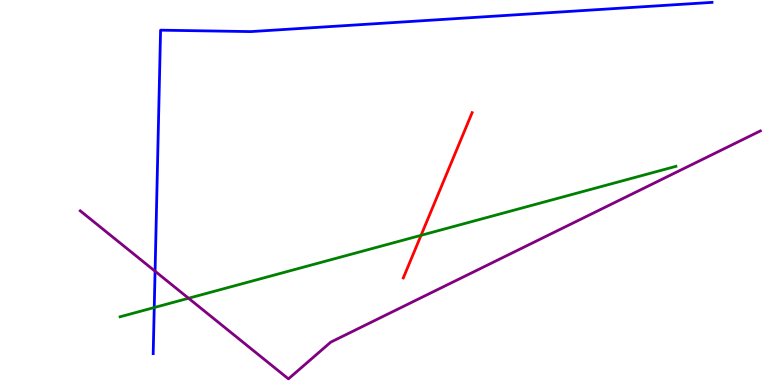[{'lines': ['blue', 'red'], 'intersections': []}, {'lines': ['green', 'red'], 'intersections': [{'x': 5.43, 'y': 3.89}]}, {'lines': ['purple', 'red'], 'intersections': []}, {'lines': ['blue', 'green'], 'intersections': [{'x': 1.99, 'y': 2.01}]}, {'lines': ['blue', 'purple'], 'intersections': [{'x': 2.0, 'y': 2.95}]}, {'lines': ['green', 'purple'], 'intersections': [{'x': 2.43, 'y': 2.25}]}]